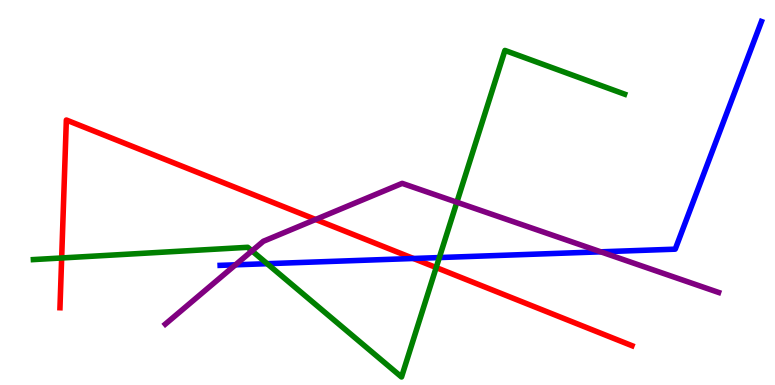[{'lines': ['blue', 'red'], 'intersections': [{'x': 5.33, 'y': 3.29}]}, {'lines': ['green', 'red'], 'intersections': [{'x': 0.796, 'y': 3.3}, {'x': 5.63, 'y': 3.05}]}, {'lines': ['purple', 'red'], 'intersections': [{'x': 4.07, 'y': 4.3}]}, {'lines': ['blue', 'green'], 'intersections': [{'x': 3.45, 'y': 3.15}, {'x': 5.67, 'y': 3.31}]}, {'lines': ['blue', 'purple'], 'intersections': [{'x': 3.04, 'y': 3.12}, {'x': 7.75, 'y': 3.46}]}, {'lines': ['green', 'purple'], 'intersections': [{'x': 3.25, 'y': 3.48}, {'x': 5.9, 'y': 4.75}]}]